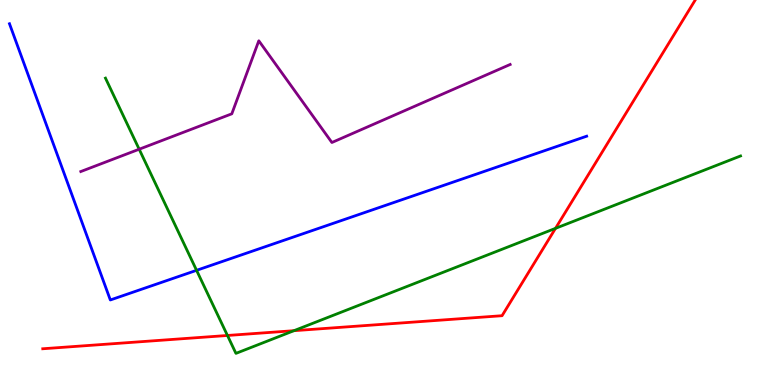[{'lines': ['blue', 'red'], 'intersections': []}, {'lines': ['green', 'red'], 'intersections': [{'x': 2.93, 'y': 1.29}, {'x': 3.79, 'y': 1.41}, {'x': 7.17, 'y': 4.07}]}, {'lines': ['purple', 'red'], 'intersections': []}, {'lines': ['blue', 'green'], 'intersections': [{'x': 2.54, 'y': 2.98}]}, {'lines': ['blue', 'purple'], 'intersections': []}, {'lines': ['green', 'purple'], 'intersections': [{'x': 1.8, 'y': 6.12}]}]